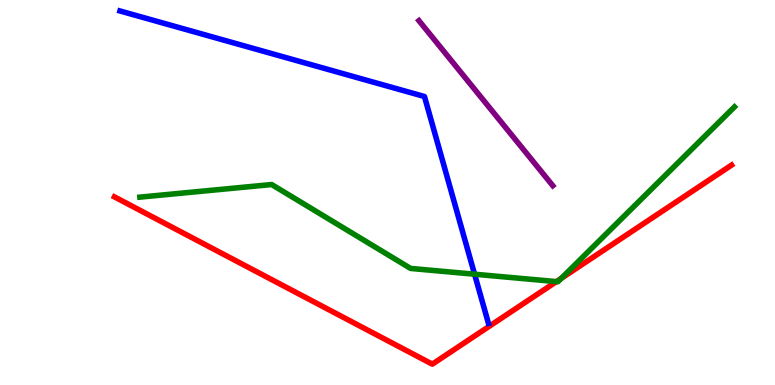[{'lines': ['blue', 'red'], 'intersections': []}, {'lines': ['green', 'red'], 'intersections': [{'x': 7.18, 'y': 2.69}, {'x': 7.24, 'y': 2.77}]}, {'lines': ['purple', 'red'], 'intersections': []}, {'lines': ['blue', 'green'], 'intersections': [{'x': 6.12, 'y': 2.88}]}, {'lines': ['blue', 'purple'], 'intersections': []}, {'lines': ['green', 'purple'], 'intersections': []}]